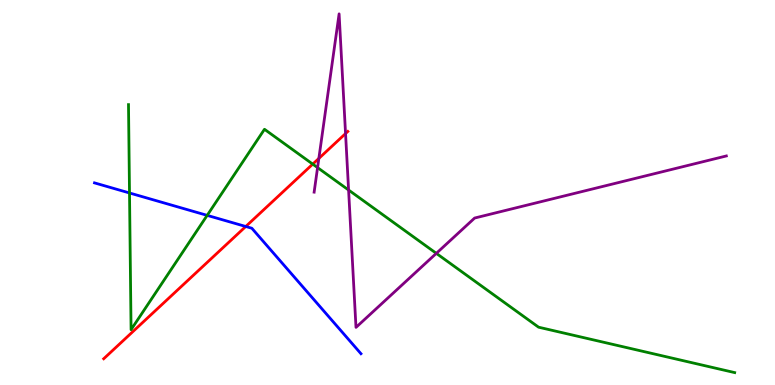[{'lines': ['blue', 'red'], 'intersections': [{'x': 3.17, 'y': 4.12}]}, {'lines': ['green', 'red'], 'intersections': [{'x': 4.04, 'y': 5.74}]}, {'lines': ['purple', 'red'], 'intersections': [{'x': 4.11, 'y': 5.88}, {'x': 4.46, 'y': 6.53}]}, {'lines': ['blue', 'green'], 'intersections': [{'x': 1.67, 'y': 4.99}, {'x': 2.67, 'y': 4.41}]}, {'lines': ['blue', 'purple'], 'intersections': []}, {'lines': ['green', 'purple'], 'intersections': [{'x': 4.1, 'y': 5.65}, {'x': 4.5, 'y': 5.06}, {'x': 5.63, 'y': 3.42}]}]